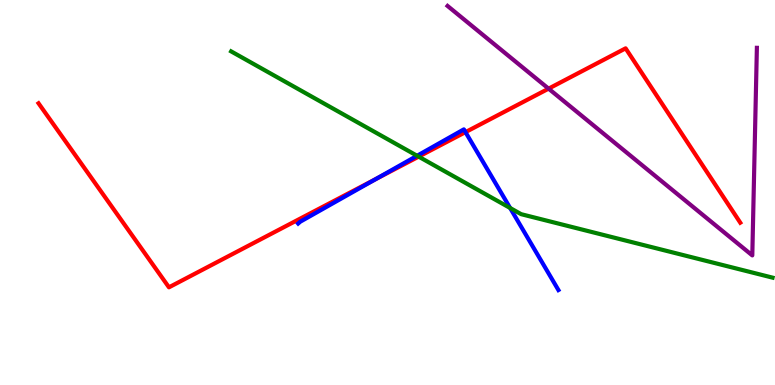[{'lines': ['blue', 'red'], 'intersections': [{'x': 4.85, 'y': 5.35}, {'x': 6.01, 'y': 6.57}]}, {'lines': ['green', 'red'], 'intersections': [{'x': 5.4, 'y': 5.93}]}, {'lines': ['purple', 'red'], 'intersections': [{'x': 7.08, 'y': 7.7}]}, {'lines': ['blue', 'green'], 'intersections': [{'x': 5.38, 'y': 5.95}, {'x': 6.58, 'y': 4.6}]}, {'lines': ['blue', 'purple'], 'intersections': []}, {'lines': ['green', 'purple'], 'intersections': []}]